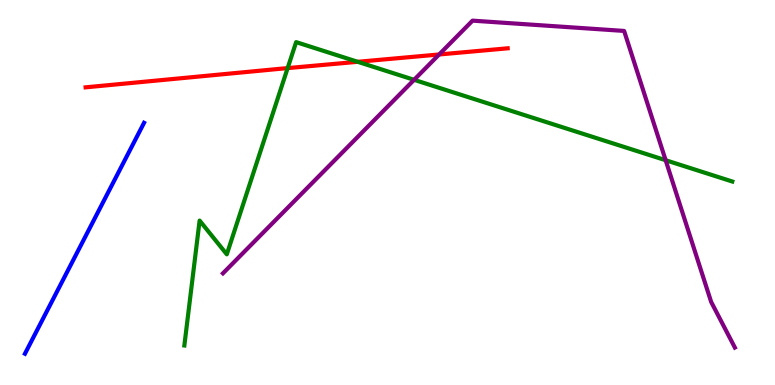[{'lines': ['blue', 'red'], 'intersections': []}, {'lines': ['green', 'red'], 'intersections': [{'x': 3.71, 'y': 8.23}, {'x': 4.62, 'y': 8.39}]}, {'lines': ['purple', 'red'], 'intersections': [{'x': 5.67, 'y': 8.59}]}, {'lines': ['blue', 'green'], 'intersections': []}, {'lines': ['blue', 'purple'], 'intersections': []}, {'lines': ['green', 'purple'], 'intersections': [{'x': 5.34, 'y': 7.93}, {'x': 8.59, 'y': 5.84}]}]